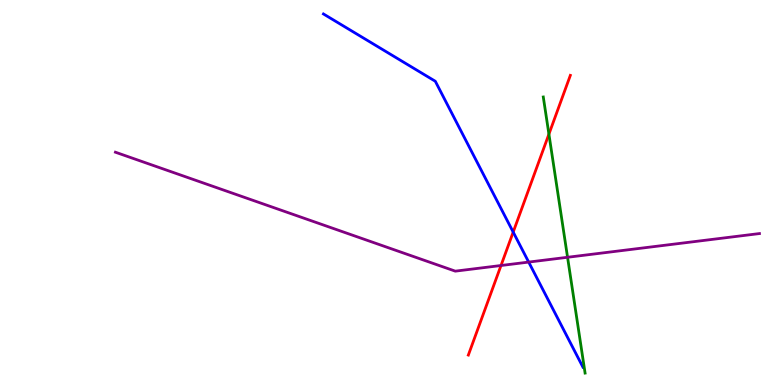[{'lines': ['blue', 'red'], 'intersections': [{'x': 6.62, 'y': 3.97}]}, {'lines': ['green', 'red'], 'intersections': [{'x': 7.08, 'y': 6.52}]}, {'lines': ['purple', 'red'], 'intersections': [{'x': 6.46, 'y': 3.1}]}, {'lines': ['blue', 'green'], 'intersections': []}, {'lines': ['blue', 'purple'], 'intersections': [{'x': 6.82, 'y': 3.19}]}, {'lines': ['green', 'purple'], 'intersections': [{'x': 7.32, 'y': 3.32}]}]